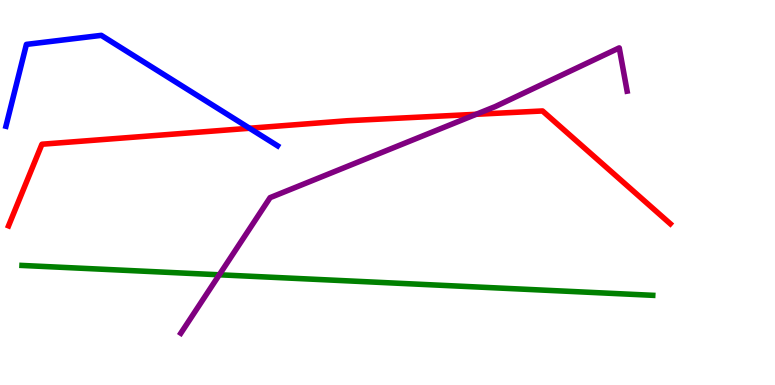[{'lines': ['blue', 'red'], 'intersections': [{'x': 3.22, 'y': 6.67}]}, {'lines': ['green', 'red'], 'intersections': []}, {'lines': ['purple', 'red'], 'intersections': [{'x': 6.14, 'y': 7.03}]}, {'lines': ['blue', 'green'], 'intersections': []}, {'lines': ['blue', 'purple'], 'intersections': []}, {'lines': ['green', 'purple'], 'intersections': [{'x': 2.83, 'y': 2.86}]}]